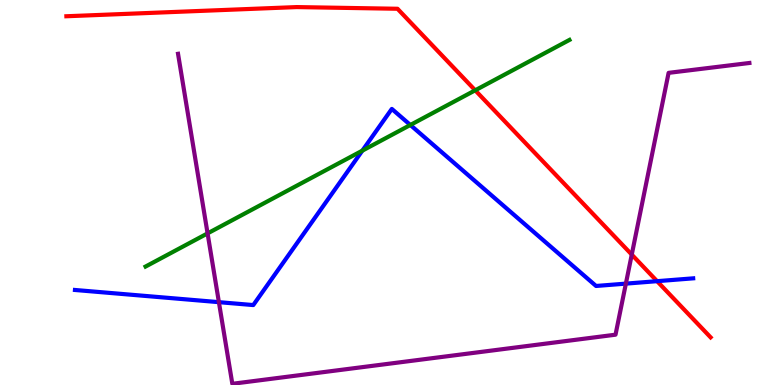[{'lines': ['blue', 'red'], 'intersections': [{'x': 8.48, 'y': 2.7}]}, {'lines': ['green', 'red'], 'intersections': [{'x': 6.13, 'y': 7.65}]}, {'lines': ['purple', 'red'], 'intersections': [{'x': 8.15, 'y': 3.39}]}, {'lines': ['blue', 'green'], 'intersections': [{'x': 4.68, 'y': 6.09}, {'x': 5.29, 'y': 6.75}]}, {'lines': ['blue', 'purple'], 'intersections': [{'x': 2.82, 'y': 2.15}, {'x': 8.08, 'y': 2.63}]}, {'lines': ['green', 'purple'], 'intersections': [{'x': 2.68, 'y': 3.94}]}]